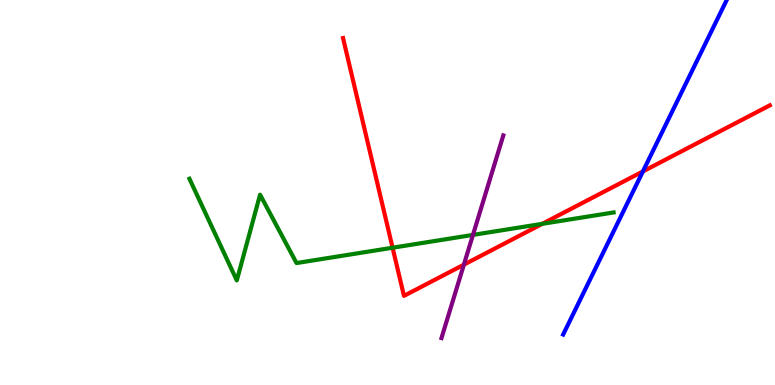[{'lines': ['blue', 'red'], 'intersections': [{'x': 8.3, 'y': 5.55}]}, {'lines': ['green', 'red'], 'intersections': [{'x': 5.07, 'y': 3.57}, {'x': 7.0, 'y': 4.19}]}, {'lines': ['purple', 'red'], 'intersections': [{'x': 5.99, 'y': 3.13}]}, {'lines': ['blue', 'green'], 'intersections': []}, {'lines': ['blue', 'purple'], 'intersections': []}, {'lines': ['green', 'purple'], 'intersections': [{'x': 6.1, 'y': 3.9}]}]